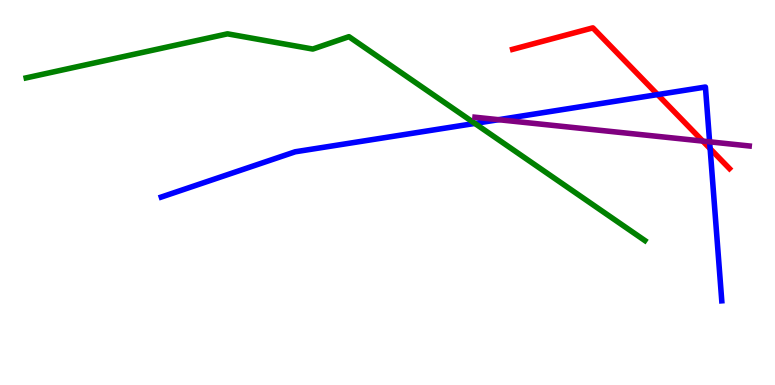[{'lines': ['blue', 'red'], 'intersections': [{'x': 8.49, 'y': 7.54}, {'x': 9.16, 'y': 6.14}]}, {'lines': ['green', 'red'], 'intersections': []}, {'lines': ['purple', 'red'], 'intersections': [{'x': 9.07, 'y': 6.34}]}, {'lines': ['blue', 'green'], 'intersections': [{'x': 6.13, 'y': 6.79}]}, {'lines': ['blue', 'purple'], 'intersections': [{'x': 6.43, 'y': 6.89}, {'x': 9.16, 'y': 6.32}]}, {'lines': ['green', 'purple'], 'intersections': []}]